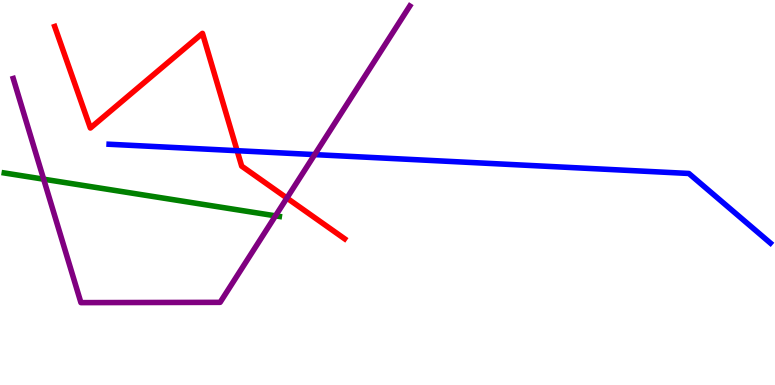[{'lines': ['blue', 'red'], 'intersections': [{'x': 3.06, 'y': 6.09}]}, {'lines': ['green', 'red'], 'intersections': []}, {'lines': ['purple', 'red'], 'intersections': [{'x': 3.7, 'y': 4.86}]}, {'lines': ['blue', 'green'], 'intersections': []}, {'lines': ['blue', 'purple'], 'intersections': [{'x': 4.06, 'y': 5.98}]}, {'lines': ['green', 'purple'], 'intersections': [{'x': 0.563, 'y': 5.35}, {'x': 3.55, 'y': 4.39}]}]